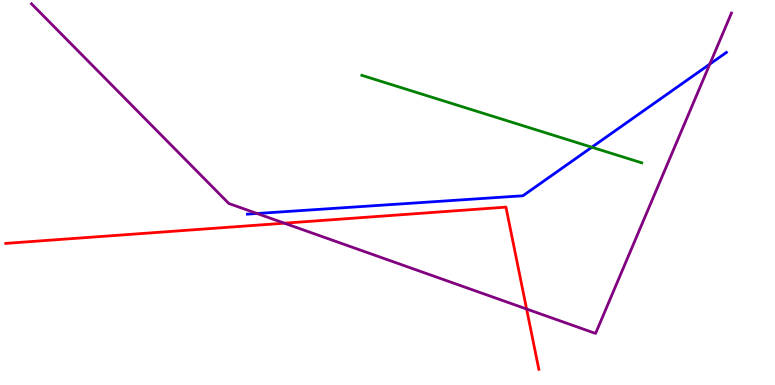[{'lines': ['blue', 'red'], 'intersections': []}, {'lines': ['green', 'red'], 'intersections': []}, {'lines': ['purple', 'red'], 'intersections': [{'x': 3.67, 'y': 4.2}, {'x': 6.79, 'y': 1.97}]}, {'lines': ['blue', 'green'], 'intersections': [{'x': 7.64, 'y': 6.18}]}, {'lines': ['blue', 'purple'], 'intersections': [{'x': 3.32, 'y': 4.45}, {'x': 9.16, 'y': 8.33}]}, {'lines': ['green', 'purple'], 'intersections': []}]